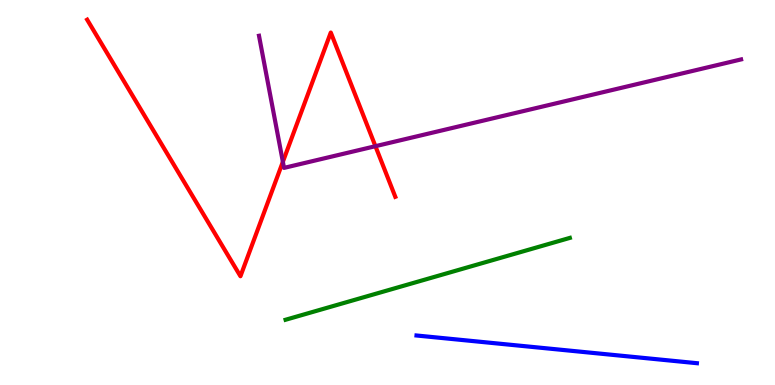[{'lines': ['blue', 'red'], 'intersections': []}, {'lines': ['green', 'red'], 'intersections': []}, {'lines': ['purple', 'red'], 'intersections': [{'x': 3.65, 'y': 5.8}, {'x': 4.84, 'y': 6.2}]}, {'lines': ['blue', 'green'], 'intersections': []}, {'lines': ['blue', 'purple'], 'intersections': []}, {'lines': ['green', 'purple'], 'intersections': []}]